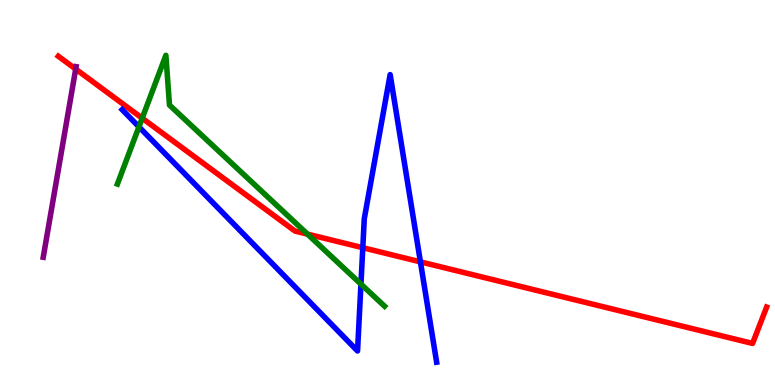[{'lines': ['blue', 'red'], 'intersections': [{'x': 4.68, 'y': 3.57}, {'x': 5.42, 'y': 3.2}]}, {'lines': ['green', 'red'], 'intersections': [{'x': 1.83, 'y': 6.93}, {'x': 3.97, 'y': 3.92}]}, {'lines': ['purple', 'red'], 'intersections': [{'x': 0.977, 'y': 8.21}]}, {'lines': ['blue', 'green'], 'intersections': [{'x': 1.79, 'y': 6.71}, {'x': 4.66, 'y': 2.62}]}, {'lines': ['blue', 'purple'], 'intersections': []}, {'lines': ['green', 'purple'], 'intersections': []}]